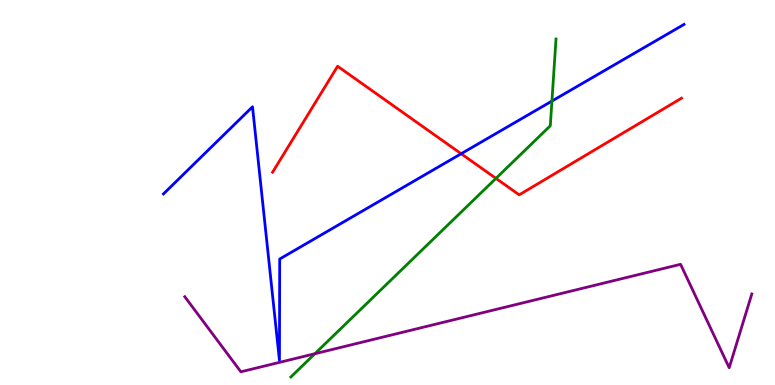[{'lines': ['blue', 'red'], 'intersections': [{'x': 5.95, 'y': 6.01}]}, {'lines': ['green', 'red'], 'intersections': [{'x': 6.4, 'y': 5.37}]}, {'lines': ['purple', 'red'], 'intersections': []}, {'lines': ['blue', 'green'], 'intersections': [{'x': 7.12, 'y': 7.37}]}, {'lines': ['blue', 'purple'], 'intersections': []}, {'lines': ['green', 'purple'], 'intersections': [{'x': 4.06, 'y': 0.813}]}]